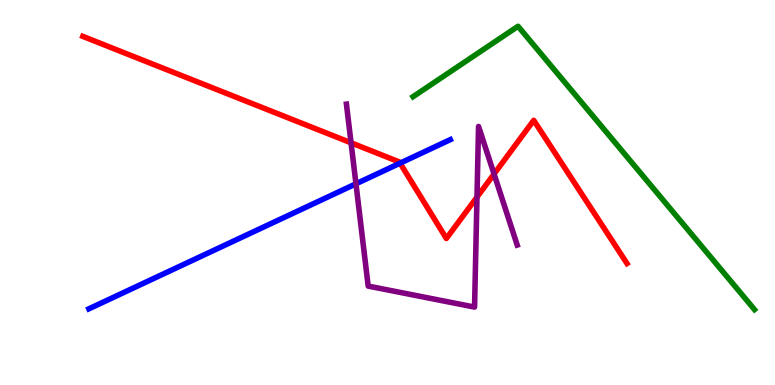[{'lines': ['blue', 'red'], 'intersections': [{'x': 5.16, 'y': 5.76}]}, {'lines': ['green', 'red'], 'intersections': []}, {'lines': ['purple', 'red'], 'intersections': [{'x': 4.53, 'y': 6.29}, {'x': 6.15, 'y': 4.88}, {'x': 6.37, 'y': 5.48}]}, {'lines': ['blue', 'green'], 'intersections': []}, {'lines': ['blue', 'purple'], 'intersections': [{'x': 4.59, 'y': 5.23}]}, {'lines': ['green', 'purple'], 'intersections': []}]